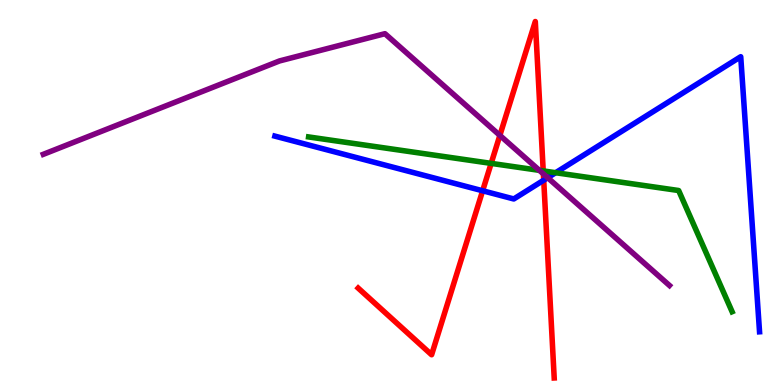[{'lines': ['blue', 'red'], 'intersections': [{'x': 6.23, 'y': 5.04}, {'x': 7.02, 'y': 5.32}]}, {'lines': ['green', 'red'], 'intersections': [{'x': 6.34, 'y': 5.76}, {'x': 7.01, 'y': 5.56}]}, {'lines': ['purple', 'red'], 'intersections': [{'x': 6.45, 'y': 6.48}, {'x': 7.01, 'y': 5.48}]}, {'lines': ['blue', 'green'], 'intersections': [{'x': 7.17, 'y': 5.51}]}, {'lines': ['blue', 'purple'], 'intersections': [{'x': 7.07, 'y': 5.38}]}, {'lines': ['green', 'purple'], 'intersections': [{'x': 6.96, 'y': 5.58}]}]